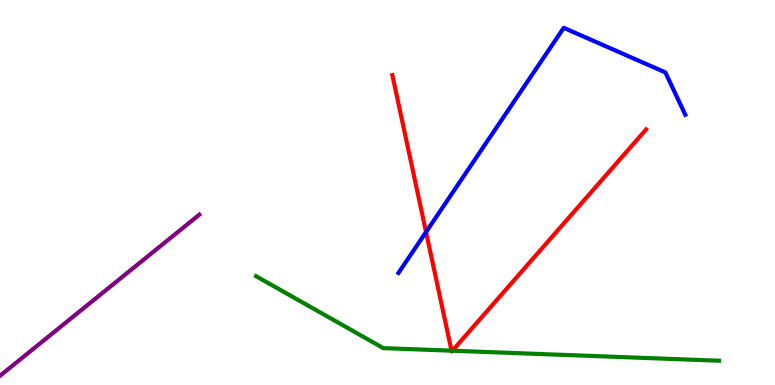[{'lines': ['blue', 'red'], 'intersections': [{'x': 5.5, 'y': 3.97}]}, {'lines': ['green', 'red'], 'intersections': [{'x': 5.83, 'y': 0.891}, {'x': 5.84, 'y': 0.89}]}, {'lines': ['purple', 'red'], 'intersections': []}, {'lines': ['blue', 'green'], 'intersections': []}, {'lines': ['blue', 'purple'], 'intersections': []}, {'lines': ['green', 'purple'], 'intersections': []}]